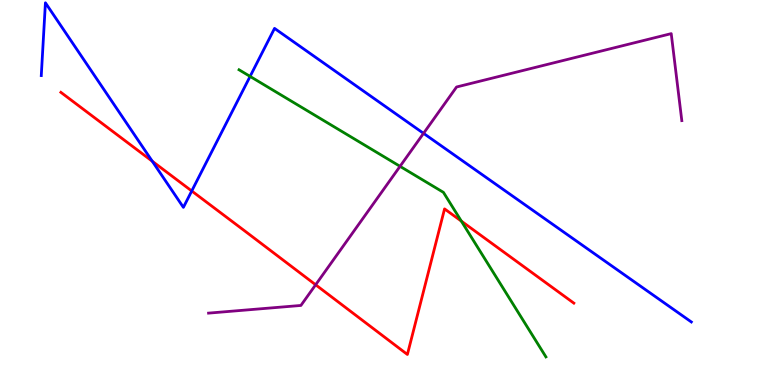[{'lines': ['blue', 'red'], 'intersections': [{'x': 1.96, 'y': 5.81}, {'x': 2.47, 'y': 5.04}]}, {'lines': ['green', 'red'], 'intersections': [{'x': 5.95, 'y': 4.26}]}, {'lines': ['purple', 'red'], 'intersections': [{'x': 4.07, 'y': 2.6}]}, {'lines': ['blue', 'green'], 'intersections': [{'x': 3.23, 'y': 8.02}]}, {'lines': ['blue', 'purple'], 'intersections': [{'x': 5.47, 'y': 6.54}]}, {'lines': ['green', 'purple'], 'intersections': [{'x': 5.16, 'y': 5.68}]}]